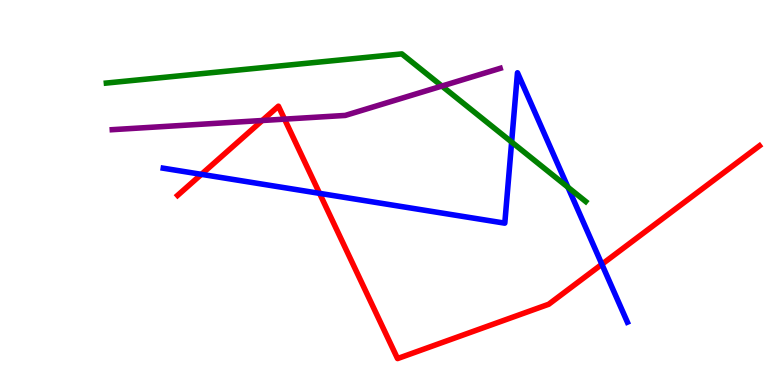[{'lines': ['blue', 'red'], 'intersections': [{'x': 2.6, 'y': 5.47}, {'x': 4.12, 'y': 4.98}, {'x': 7.77, 'y': 3.14}]}, {'lines': ['green', 'red'], 'intersections': []}, {'lines': ['purple', 'red'], 'intersections': [{'x': 3.38, 'y': 6.87}, {'x': 3.67, 'y': 6.91}]}, {'lines': ['blue', 'green'], 'intersections': [{'x': 6.6, 'y': 6.31}, {'x': 7.33, 'y': 5.14}]}, {'lines': ['blue', 'purple'], 'intersections': []}, {'lines': ['green', 'purple'], 'intersections': [{'x': 5.7, 'y': 7.76}]}]